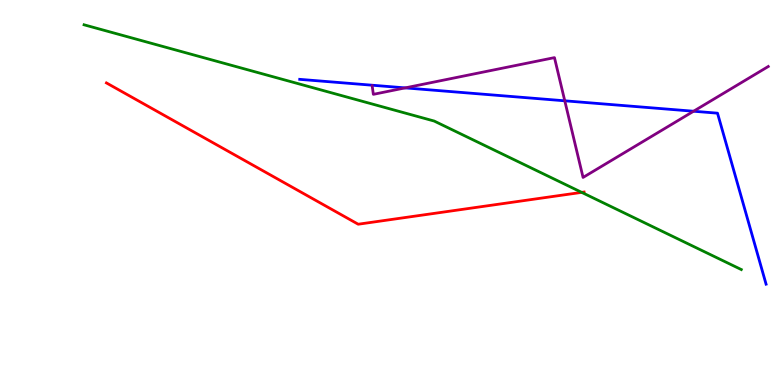[{'lines': ['blue', 'red'], 'intersections': []}, {'lines': ['green', 'red'], 'intersections': [{'x': 7.51, 'y': 5.0}]}, {'lines': ['purple', 'red'], 'intersections': []}, {'lines': ['blue', 'green'], 'intersections': []}, {'lines': ['blue', 'purple'], 'intersections': [{'x': 5.23, 'y': 7.72}, {'x': 7.29, 'y': 7.38}, {'x': 8.95, 'y': 7.11}]}, {'lines': ['green', 'purple'], 'intersections': []}]